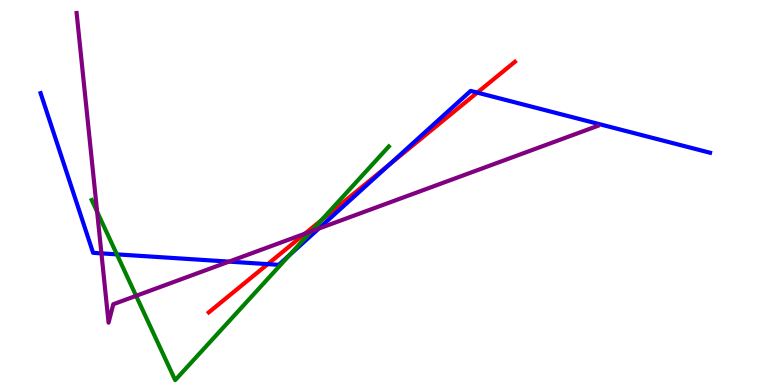[{'lines': ['blue', 'red'], 'intersections': [{'x': 3.45, 'y': 3.14}, {'x': 5.03, 'y': 5.73}, {'x': 6.16, 'y': 7.59}]}, {'lines': ['green', 'red'], 'intersections': [{'x': 4.15, 'y': 4.28}]}, {'lines': ['purple', 'red'], 'intersections': [{'x': 3.93, 'y': 3.93}]}, {'lines': ['blue', 'green'], 'intersections': [{'x': 1.51, 'y': 3.39}, {'x': 3.74, 'y': 3.38}]}, {'lines': ['blue', 'purple'], 'intersections': [{'x': 1.31, 'y': 3.42}, {'x': 2.96, 'y': 3.2}, {'x': 4.11, 'y': 4.06}]}, {'lines': ['green', 'purple'], 'intersections': [{'x': 1.25, 'y': 4.5}, {'x': 1.76, 'y': 2.32}, {'x': 4.02, 'y': 3.99}]}]